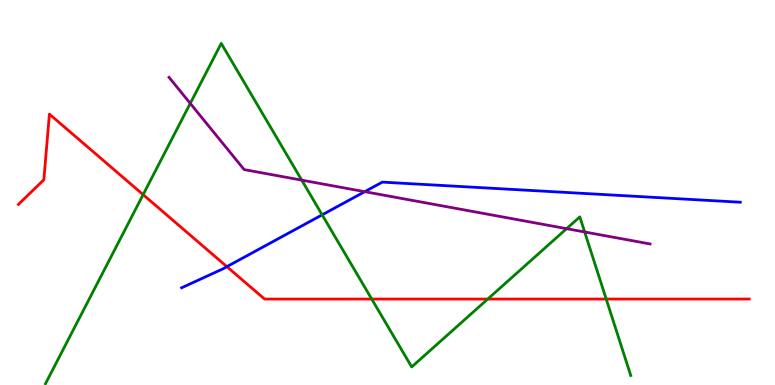[{'lines': ['blue', 'red'], 'intersections': [{'x': 2.93, 'y': 3.07}]}, {'lines': ['green', 'red'], 'intersections': [{'x': 1.85, 'y': 4.94}, {'x': 4.8, 'y': 2.23}, {'x': 6.29, 'y': 2.23}, {'x': 7.82, 'y': 2.23}]}, {'lines': ['purple', 'red'], 'intersections': []}, {'lines': ['blue', 'green'], 'intersections': [{'x': 4.16, 'y': 4.42}]}, {'lines': ['blue', 'purple'], 'intersections': [{'x': 4.71, 'y': 5.02}]}, {'lines': ['green', 'purple'], 'intersections': [{'x': 2.45, 'y': 7.31}, {'x': 3.89, 'y': 5.32}, {'x': 7.31, 'y': 4.06}, {'x': 7.54, 'y': 3.97}]}]